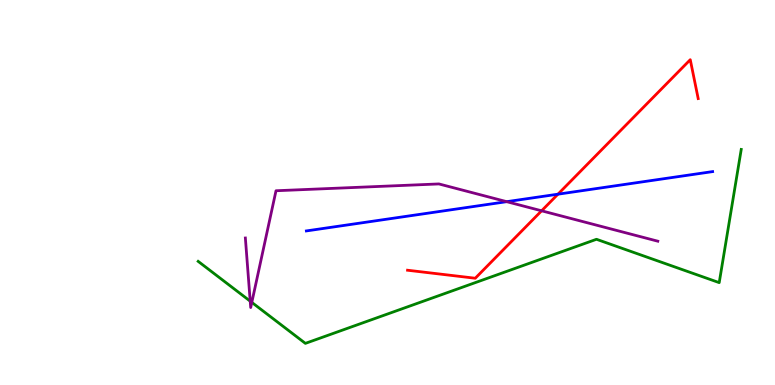[{'lines': ['blue', 'red'], 'intersections': [{'x': 7.2, 'y': 4.96}]}, {'lines': ['green', 'red'], 'intersections': []}, {'lines': ['purple', 'red'], 'intersections': [{'x': 6.99, 'y': 4.52}]}, {'lines': ['blue', 'green'], 'intersections': []}, {'lines': ['blue', 'purple'], 'intersections': [{'x': 6.54, 'y': 4.76}]}, {'lines': ['green', 'purple'], 'intersections': [{'x': 3.23, 'y': 2.18}, {'x': 3.25, 'y': 2.15}]}]